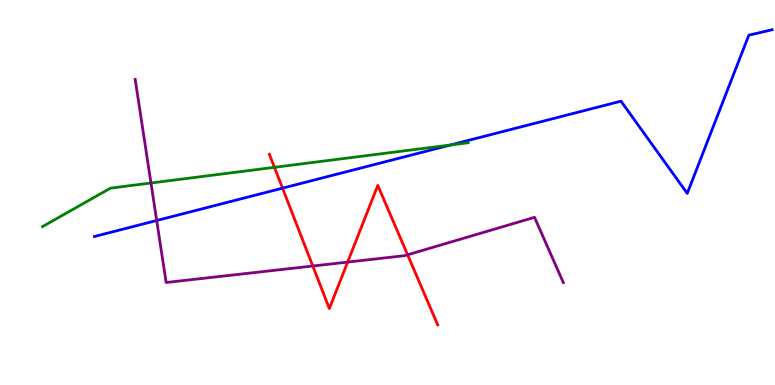[{'lines': ['blue', 'red'], 'intersections': [{'x': 3.65, 'y': 5.11}]}, {'lines': ['green', 'red'], 'intersections': [{'x': 3.54, 'y': 5.65}]}, {'lines': ['purple', 'red'], 'intersections': [{'x': 4.04, 'y': 3.09}, {'x': 4.49, 'y': 3.19}, {'x': 5.26, 'y': 3.38}]}, {'lines': ['blue', 'green'], 'intersections': [{'x': 5.81, 'y': 6.23}]}, {'lines': ['blue', 'purple'], 'intersections': [{'x': 2.02, 'y': 4.27}]}, {'lines': ['green', 'purple'], 'intersections': [{'x': 1.95, 'y': 5.25}]}]